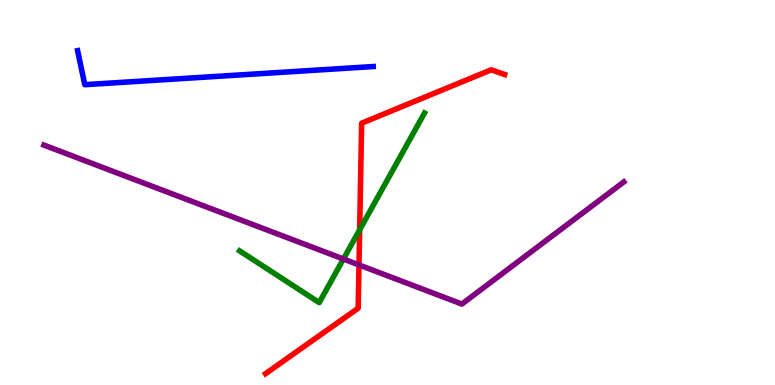[{'lines': ['blue', 'red'], 'intersections': []}, {'lines': ['green', 'red'], 'intersections': [{'x': 4.64, 'y': 4.03}]}, {'lines': ['purple', 'red'], 'intersections': [{'x': 4.63, 'y': 3.12}]}, {'lines': ['blue', 'green'], 'intersections': []}, {'lines': ['blue', 'purple'], 'intersections': []}, {'lines': ['green', 'purple'], 'intersections': [{'x': 4.43, 'y': 3.27}]}]